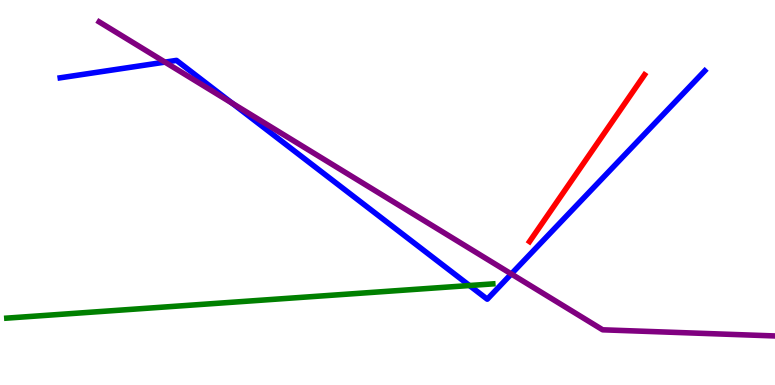[{'lines': ['blue', 'red'], 'intersections': []}, {'lines': ['green', 'red'], 'intersections': []}, {'lines': ['purple', 'red'], 'intersections': []}, {'lines': ['blue', 'green'], 'intersections': [{'x': 6.06, 'y': 2.58}]}, {'lines': ['blue', 'purple'], 'intersections': [{'x': 2.13, 'y': 8.39}, {'x': 3.0, 'y': 7.32}, {'x': 6.6, 'y': 2.88}]}, {'lines': ['green', 'purple'], 'intersections': []}]